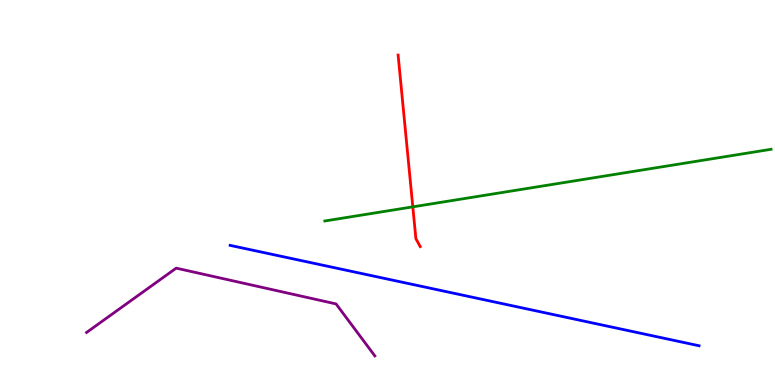[{'lines': ['blue', 'red'], 'intersections': []}, {'lines': ['green', 'red'], 'intersections': [{'x': 5.33, 'y': 4.63}]}, {'lines': ['purple', 'red'], 'intersections': []}, {'lines': ['blue', 'green'], 'intersections': []}, {'lines': ['blue', 'purple'], 'intersections': []}, {'lines': ['green', 'purple'], 'intersections': []}]